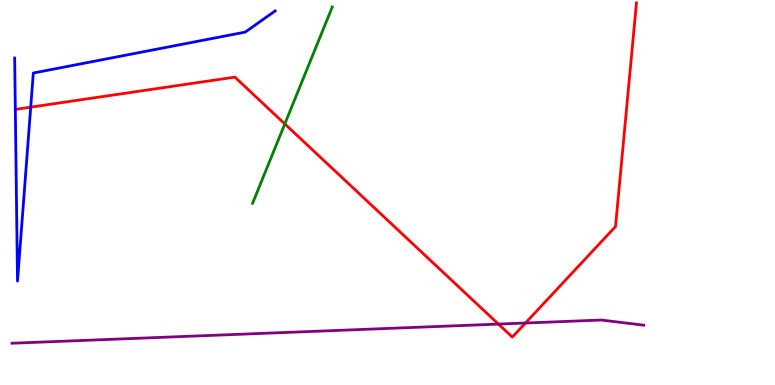[{'lines': ['blue', 'red'], 'intersections': [{'x': 0.396, 'y': 7.22}]}, {'lines': ['green', 'red'], 'intersections': [{'x': 3.68, 'y': 6.78}]}, {'lines': ['purple', 'red'], 'intersections': [{'x': 6.43, 'y': 1.58}, {'x': 6.78, 'y': 1.61}]}, {'lines': ['blue', 'green'], 'intersections': []}, {'lines': ['blue', 'purple'], 'intersections': []}, {'lines': ['green', 'purple'], 'intersections': []}]